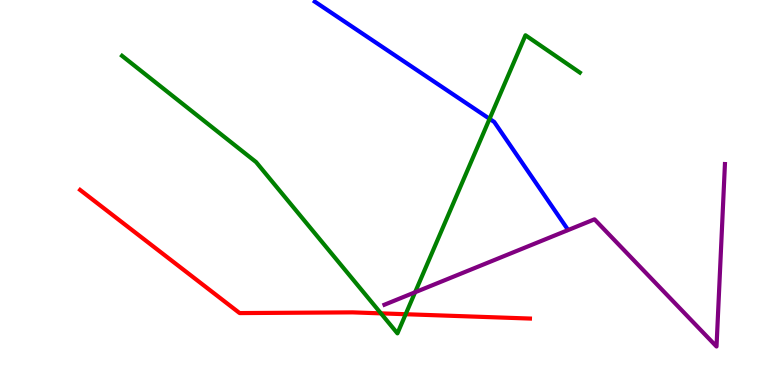[{'lines': ['blue', 'red'], 'intersections': []}, {'lines': ['green', 'red'], 'intersections': [{'x': 4.92, 'y': 1.86}, {'x': 5.23, 'y': 1.84}]}, {'lines': ['purple', 'red'], 'intersections': []}, {'lines': ['blue', 'green'], 'intersections': [{'x': 6.32, 'y': 6.91}]}, {'lines': ['blue', 'purple'], 'intersections': []}, {'lines': ['green', 'purple'], 'intersections': [{'x': 5.36, 'y': 2.41}]}]